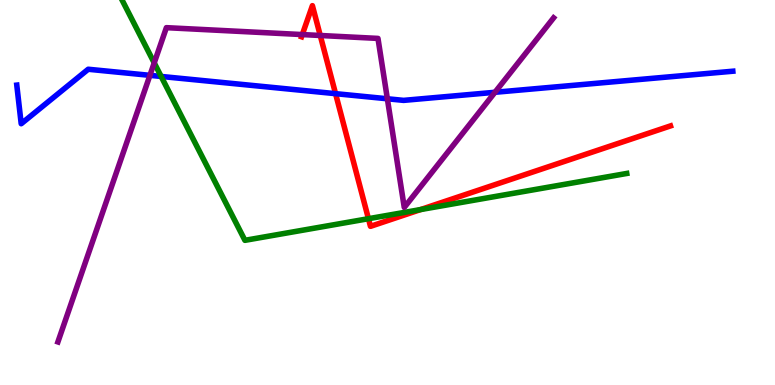[{'lines': ['blue', 'red'], 'intersections': [{'x': 4.33, 'y': 7.57}]}, {'lines': ['green', 'red'], 'intersections': [{'x': 4.75, 'y': 4.32}, {'x': 5.43, 'y': 4.56}]}, {'lines': ['purple', 'red'], 'intersections': [{'x': 3.9, 'y': 9.1}, {'x': 4.13, 'y': 9.08}]}, {'lines': ['blue', 'green'], 'intersections': [{'x': 2.08, 'y': 8.01}]}, {'lines': ['blue', 'purple'], 'intersections': [{'x': 1.93, 'y': 8.04}, {'x': 5.0, 'y': 7.43}, {'x': 6.39, 'y': 7.6}]}, {'lines': ['green', 'purple'], 'intersections': [{'x': 1.99, 'y': 8.37}]}]